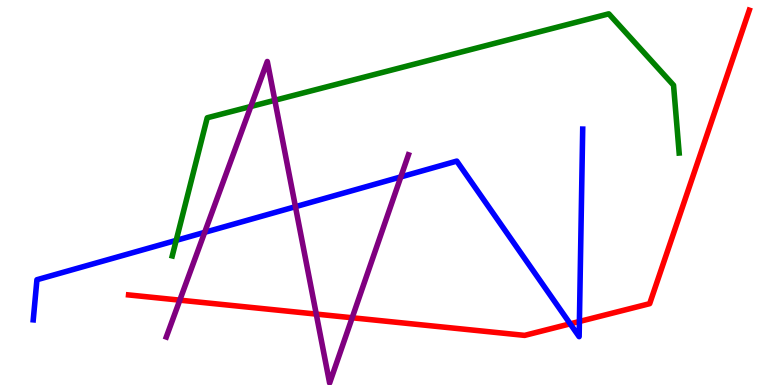[{'lines': ['blue', 'red'], 'intersections': [{'x': 7.36, 'y': 1.59}, {'x': 7.48, 'y': 1.65}]}, {'lines': ['green', 'red'], 'intersections': []}, {'lines': ['purple', 'red'], 'intersections': [{'x': 2.32, 'y': 2.2}, {'x': 4.08, 'y': 1.84}, {'x': 4.54, 'y': 1.75}]}, {'lines': ['blue', 'green'], 'intersections': [{'x': 2.27, 'y': 3.76}]}, {'lines': ['blue', 'purple'], 'intersections': [{'x': 2.64, 'y': 3.97}, {'x': 3.81, 'y': 4.63}, {'x': 5.17, 'y': 5.4}]}, {'lines': ['green', 'purple'], 'intersections': [{'x': 3.24, 'y': 7.23}, {'x': 3.55, 'y': 7.4}]}]